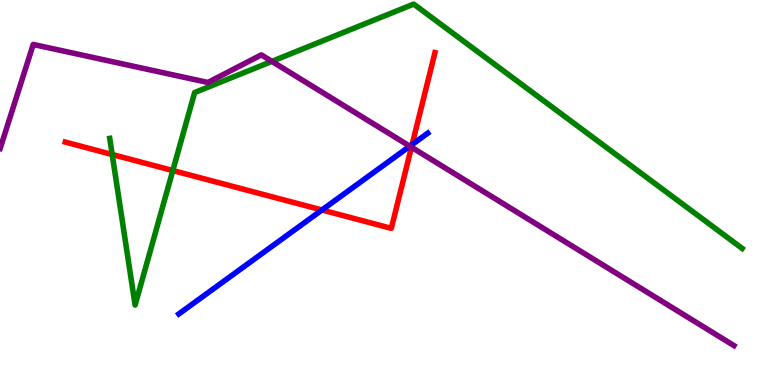[{'lines': ['blue', 'red'], 'intersections': [{'x': 4.15, 'y': 4.55}, {'x': 5.32, 'y': 6.25}]}, {'lines': ['green', 'red'], 'intersections': [{'x': 1.45, 'y': 5.99}, {'x': 2.23, 'y': 5.57}]}, {'lines': ['purple', 'red'], 'intersections': [{'x': 5.31, 'y': 6.18}]}, {'lines': ['blue', 'green'], 'intersections': []}, {'lines': ['blue', 'purple'], 'intersections': [{'x': 5.29, 'y': 6.2}]}, {'lines': ['green', 'purple'], 'intersections': [{'x': 3.51, 'y': 8.41}]}]